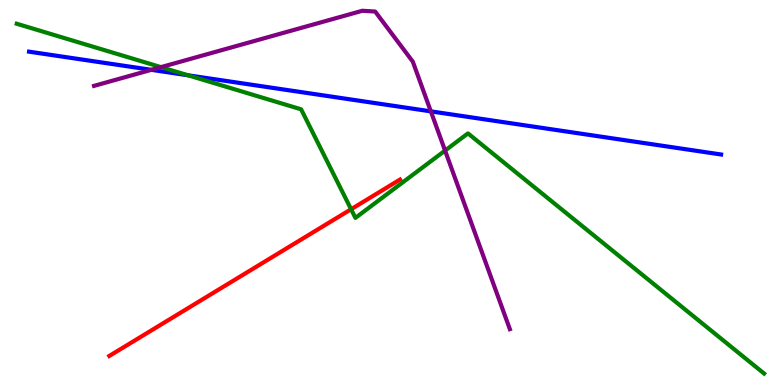[{'lines': ['blue', 'red'], 'intersections': []}, {'lines': ['green', 'red'], 'intersections': [{'x': 4.53, 'y': 4.57}]}, {'lines': ['purple', 'red'], 'intersections': []}, {'lines': ['blue', 'green'], 'intersections': [{'x': 2.43, 'y': 8.04}]}, {'lines': ['blue', 'purple'], 'intersections': [{'x': 1.95, 'y': 8.19}, {'x': 5.56, 'y': 7.11}]}, {'lines': ['green', 'purple'], 'intersections': [{'x': 2.08, 'y': 8.26}, {'x': 5.74, 'y': 6.09}]}]